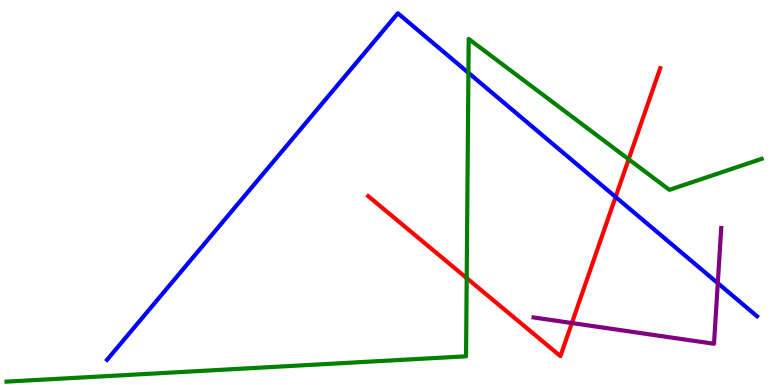[{'lines': ['blue', 'red'], 'intersections': [{'x': 7.94, 'y': 4.88}]}, {'lines': ['green', 'red'], 'intersections': [{'x': 6.02, 'y': 2.78}, {'x': 8.11, 'y': 5.86}]}, {'lines': ['purple', 'red'], 'intersections': [{'x': 7.38, 'y': 1.61}]}, {'lines': ['blue', 'green'], 'intersections': [{'x': 6.04, 'y': 8.11}]}, {'lines': ['blue', 'purple'], 'intersections': [{'x': 9.26, 'y': 2.65}]}, {'lines': ['green', 'purple'], 'intersections': []}]